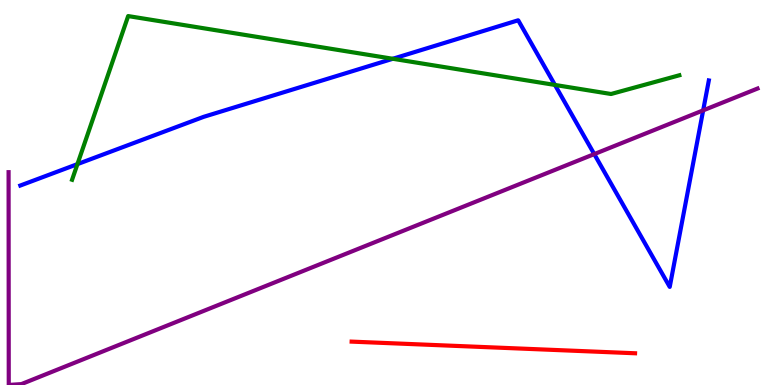[{'lines': ['blue', 'red'], 'intersections': []}, {'lines': ['green', 'red'], 'intersections': []}, {'lines': ['purple', 'red'], 'intersections': []}, {'lines': ['blue', 'green'], 'intersections': [{'x': 0.999, 'y': 5.74}, {'x': 5.07, 'y': 8.47}, {'x': 7.16, 'y': 7.79}]}, {'lines': ['blue', 'purple'], 'intersections': [{'x': 7.67, 'y': 6.0}, {'x': 9.07, 'y': 7.13}]}, {'lines': ['green', 'purple'], 'intersections': []}]